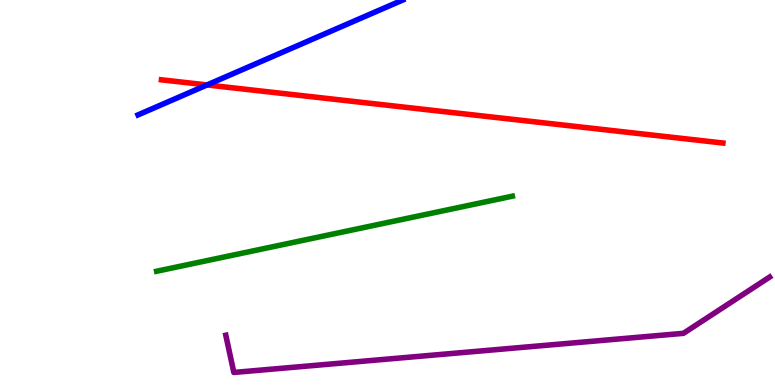[{'lines': ['blue', 'red'], 'intersections': [{'x': 2.67, 'y': 7.79}]}, {'lines': ['green', 'red'], 'intersections': []}, {'lines': ['purple', 'red'], 'intersections': []}, {'lines': ['blue', 'green'], 'intersections': []}, {'lines': ['blue', 'purple'], 'intersections': []}, {'lines': ['green', 'purple'], 'intersections': []}]